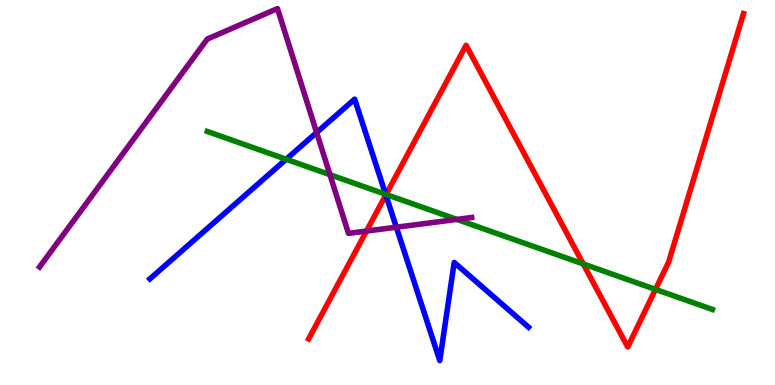[{'lines': ['blue', 'red'], 'intersections': [{'x': 4.98, 'y': 4.94}]}, {'lines': ['green', 'red'], 'intersections': [{'x': 4.98, 'y': 4.95}, {'x': 7.53, 'y': 3.14}, {'x': 8.46, 'y': 2.48}]}, {'lines': ['purple', 'red'], 'intersections': [{'x': 4.73, 'y': 4.0}]}, {'lines': ['blue', 'green'], 'intersections': [{'x': 3.69, 'y': 5.86}, {'x': 4.98, 'y': 4.95}]}, {'lines': ['blue', 'purple'], 'intersections': [{'x': 4.09, 'y': 6.56}, {'x': 5.11, 'y': 4.1}]}, {'lines': ['green', 'purple'], 'intersections': [{'x': 4.26, 'y': 5.46}, {'x': 5.9, 'y': 4.3}]}]